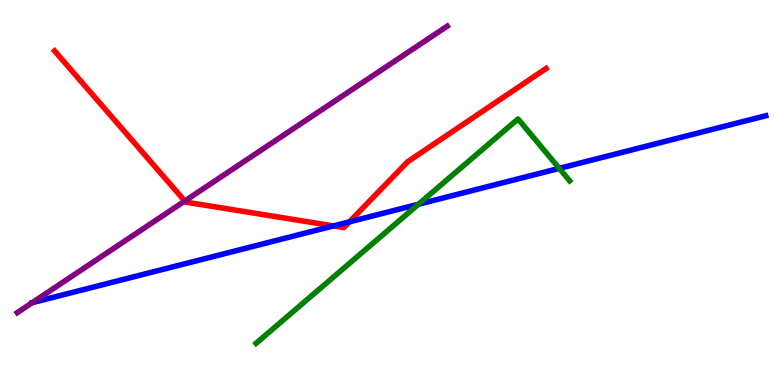[{'lines': ['blue', 'red'], 'intersections': [{'x': 4.3, 'y': 4.13}, {'x': 4.51, 'y': 4.24}]}, {'lines': ['green', 'red'], 'intersections': []}, {'lines': ['purple', 'red'], 'intersections': [{'x': 2.38, 'y': 4.78}]}, {'lines': ['blue', 'green'], 'intersections': [{'x': 5.4, 'y': 4.69}, {'x': 7.22, 'y': 5.63}]}, {'lines': ['blue', 'purple'], 'intersections': []}, {'lines': ['green', 'purple'], 'intersections': []}]